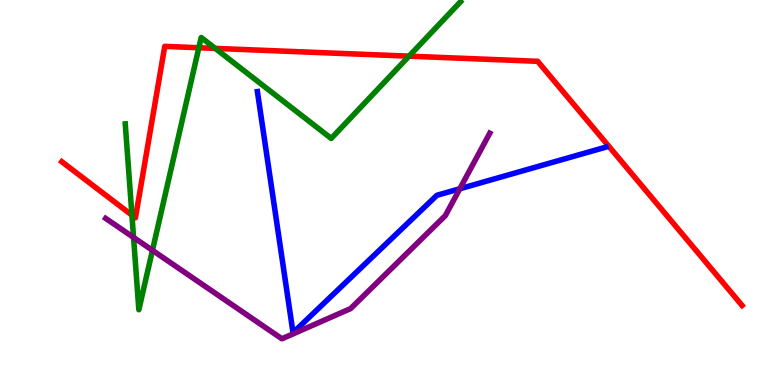[{'lines': ['blue', 'red'], 'intersections': []}, {'lines': ['green', 'red'], 'intersections': [{'x': 1.7, 'y': 4.41}, {'x': 2.57, 'y': 8.76}, {'x': 2.78, 'y': 8.74}, {'x': 5.28, 'y': 8.54}]}, {'lines': ['purple', 'red'], 'intersections': []}, {'lines': ['blue', 'green'], 'intersections': []}, {'lines': ['blue', 'purple'], 'intersections': [{'x': 5.93, 'y': 5.1}]}, {'lines': ['green', 'purple'], 'intersections': [{'x': 1.72, 'y': 3.83}, {'x': 1.97, 'y': 3.5}]}]